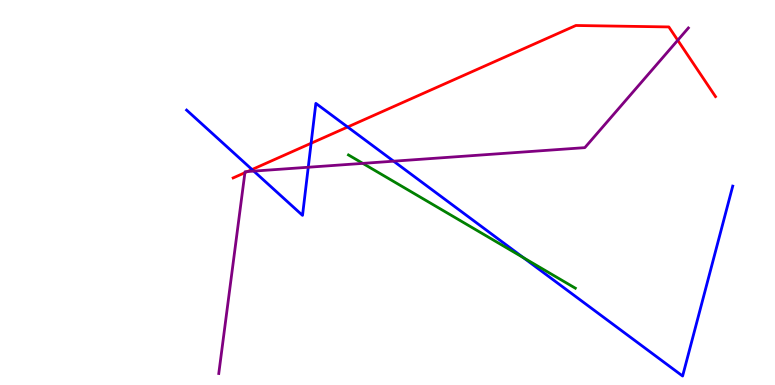[{'lines': ['blue', 'red'], 'intersections': [{'x': 3.25, 'y': 5.6}, {'x': 4.01, 'y': 6.28}, {'x': 4.49, 'y': 6.7}]}, {'lines': ['green', 'red'], 'intersections': []}, {'lines': ['purple', 'red'], 'intersections': [{'x': 3.16, 'y': 5.51}, {'x': 3.19, 'y': 5.54}, {'x': 8.75, 'y': 8.95}]}, {'lines': ['blue', 'green'], 'intersections': [{'x': 6.75, 'y': 3.31}]}, {'lines': ['blue', 'purple'], 'intersections': [{'x': 3.27, 'y': 5.56}, {'x': 3.98, 'y': 5.66}, {'x': 5.08, 'y': 5.81}]}, {'lines': ['green', 'purple'], 'intersections': [{'x': 4.68, 'y': 5.76}]}]